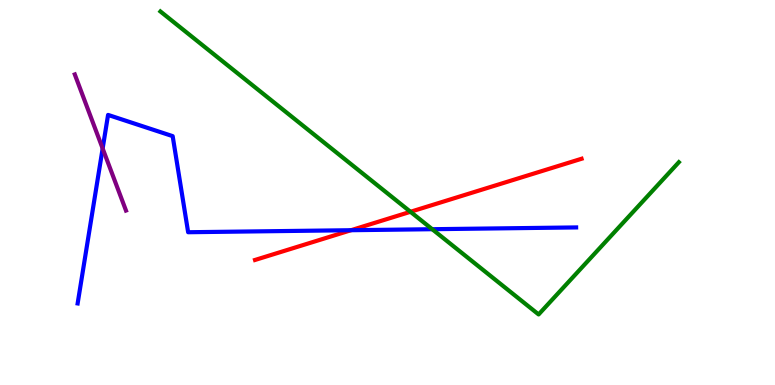[{'lines': ['blue', 'red'], 'intersections': [{'x': 4.53, 'y': 4.02}]}, {'lines': ['green', 'red'], 'intersections': [{'x': 5.3, 'y': 4.5}]}, {'lines': ['purple', 'red'], 'intersections': []}, {'lines': ['blue', 'green'], 'intersections': [{'x': 5.58, 'y': 4.05}]}, {'lines': ['blue', 'purple'], 'intersections': [{'x': 1.32, 'y': 6.14}]}, {'lines': ['green', 'purple'], 'intersections': []}]